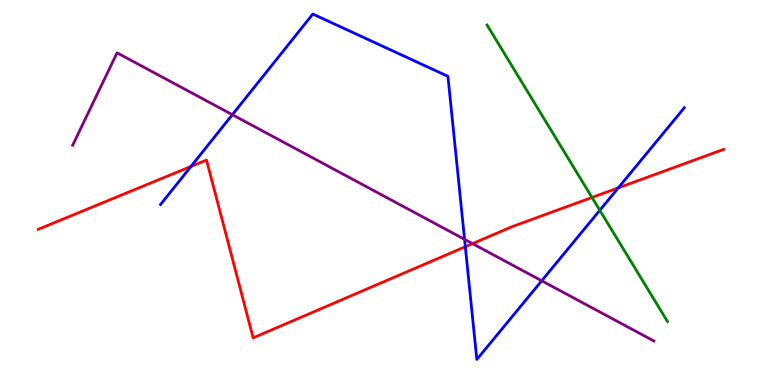[{'lines': ['blue', 'red'], 'intersections': [{'x': 2.46, 'y': 5.68}, {'x': 6.0, 'y': 3.59}, {'x': 7.98, 'y': 5.12}]}, {'lines': ['green', 'red'], 'intersections': [{'x': 7.64, 'y': 4.87}]}, {'lines': ['purple', 'red'], 'intersections': [{'x': 6.1, 'y': 3.67}]}, {'lines': ['blue', 'green'], 'intersections': [{'x': 7.74, 'y': 4.54}]}, {'lines': ['blue', 'purple'], 'intersections': [{'x': 3.0, 'y': 7.02}, {'x': 5.99, 'y': 3.78}, {'x': 6.99, 'y': 2.71}]}, {'lines': ['green', 'purple'], 'intersections': []}]